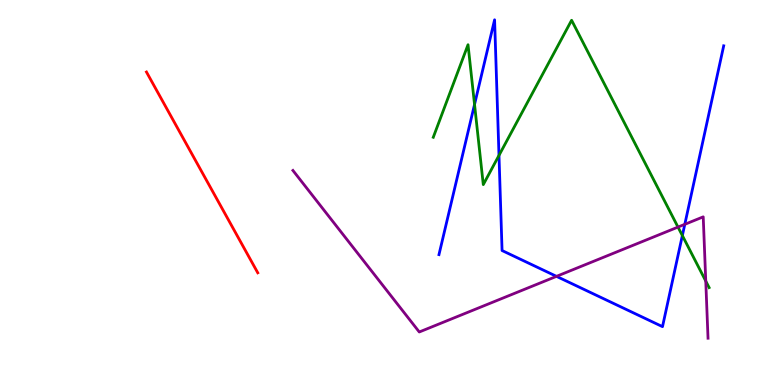[{'lines': ['blue', 'red'], 'intersections': []}, {'lines': ['green', 'red'], 'intersections': []}, {'lines': ['purple', 'red'], 'intersections': []}, {'lines': ['blue', 'green'], 'intersections': [{'x': 6.12, 'y': 7.29}, {'x': 6.44, 'y': 5.96}, {'x': 8.8, 'y': 3.88}]}, {'lines': ['blue', 'purple'], 'intersections': [{'x': 7.18, 'y': 2.82}, {'x': 8.84, 'y': 4.17}]}, {'lines': ['green', 'purple'], 'intersections': [{'x': 8.75, 'y': 4.1}, {'x': 9.11, 'y': 2.7}]}]